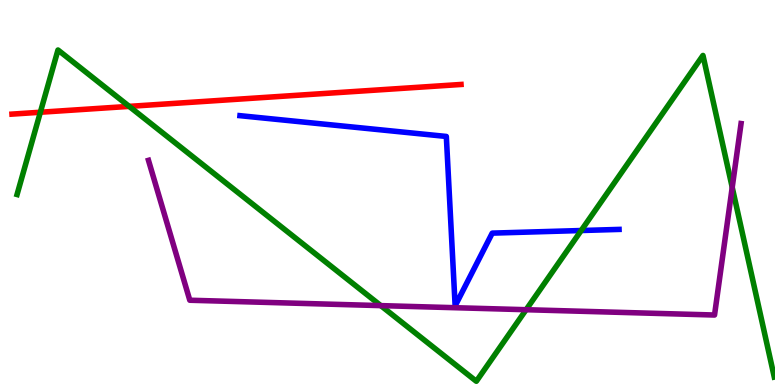[{'lines': ['blue', 'red'], 'intersections': []}, {'lines': ['green', 'red'], 'intersections': [{'x': 0.521, 'y': 7.08}, {'x': 1.67, 'y': 7.24}]}, {'lines': ['purple', 'red'], 'intersections': []}, {'lines': ['blue', 'green'], 'intersections': [{'x': 7.5, 'y': 4.01}]}, {'lines': ['blue', 'purple'], 'intersections': []}, {'lines': ['green', 'purple'], 'intersections': [{'x': 4.91, 'y': 2.06}, {'x': 6.79, 'y': 1.96}, {'x': 9.45, 'y': 5.13}]}]